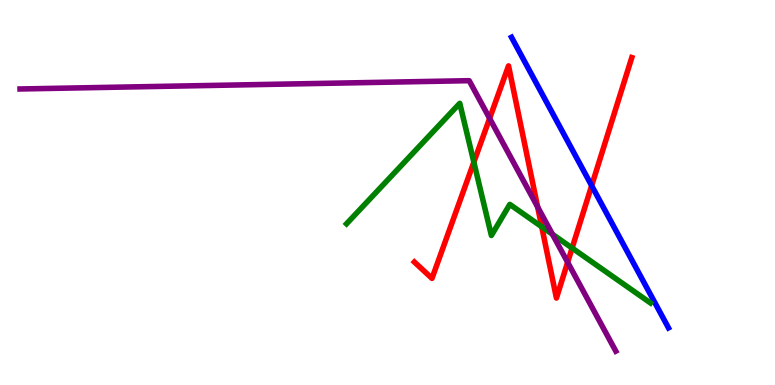[{'lines': ['blue', 'red'], 'intersections': [{'x': 7.63, 'y': 5.18}]}, {'lines': ['green', 'red'], 'intersections': [{'x': 6.11, 'y': 5.79}, {'x': 6.99, 'y': 4.11}, {'x': 7.38, 'y': 3.56}]}, {'lines': ['purple', 'red'], 'intersections': [{'x': 6.32, 'y': 6.92}, {'x': 6.94, 'y': 4.62}, {'x': 7.32, 'y': 3.19}]}, {'lines': ['blue', 'green'], 'intersections': []}, {'lines': ['blue', 'purple'], 'intersections': []}, {'lines': ['green', 'purple'], 'intersections': [{'x': 7.13, 'y': 3.92}]}]